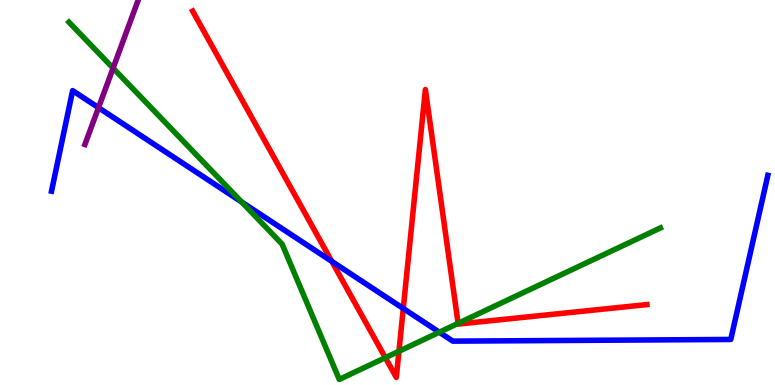[{'lines': ['blue', 'red'], 'intersections': [{'x': 4.28, 'y': 3.21}, {'x': 5.2, 'y': 1.99}]}, {'lines': ['green', 'red'], 'intersections': [{'x': 4.97, 'y': 0.71}, {'x': 5.15, 'y': 0.876}, {'x': 5.91, 'y': 1.6}]}, {'lines': ['purple', 'red'], 'intersections': []}, {'lines': ['blue', 'green'], 'intersections': [{'x': 3.12, 'y': 4.75}, {'x': 5.67, 'y': 1.37}]}, {'lines': ['blue', 'purple'], 'intersections': [{'x': 1.27, 'y': 7.2}]}, {'lines': ['green', 'purple'], 'intersections': [{'x': 1.46, 'y': 8.23}]}]